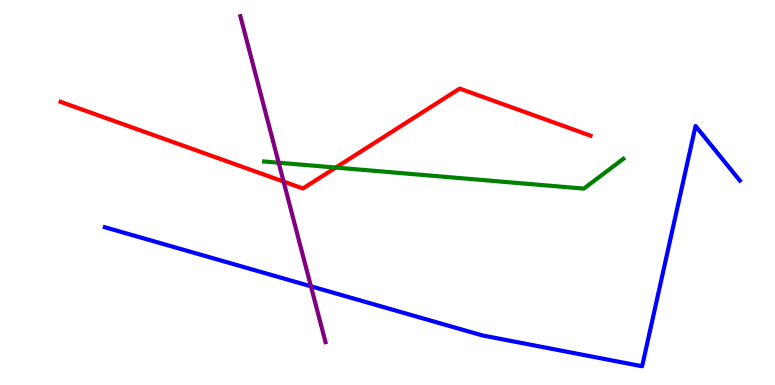[{'lines': ['blue', 'red'], 'intersections': []}, {'lines': ['green', 'red'], 'intersections': [{'x': 4.33, 'y': 5.65}]}, {'lines': ['purple', 'red'], 'intersections': [{'x': 3.66, 'y': 5.28}]}, {'lines': ['blue', 'green'], 'intersections': []}, {'lines': ['blue', 'purple'], 'intersections': [{'x': 4.01, 'y': 2.56}]}, {'lines': ['green', 'purple'], 'intersections': [{'x': 3.6, 'y': 5.77}]}]